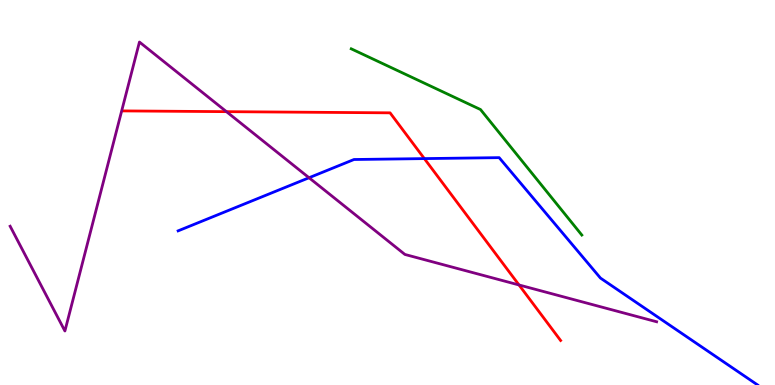[{'lines': ['blue', 'red'], 'intersections': [{'x': 5.48, 'y': 5.88}]}, {'lines': ['green', 'red'], 'intersections': []}, {'lines': ['purple', 'red'], 'intersections': [{'x': 2.92, 'y': 7.1}, {'x': 6.7, 'y': 2.6}]}, {'lines': ['blue', 'green'], 'intersections': []}, {'lines': ['blue', 'purple'], 'intersections': [{'x': 3.99, 'y': 5.38}]}, {'lines': ['green', 'purple'], 'intersections': []}]